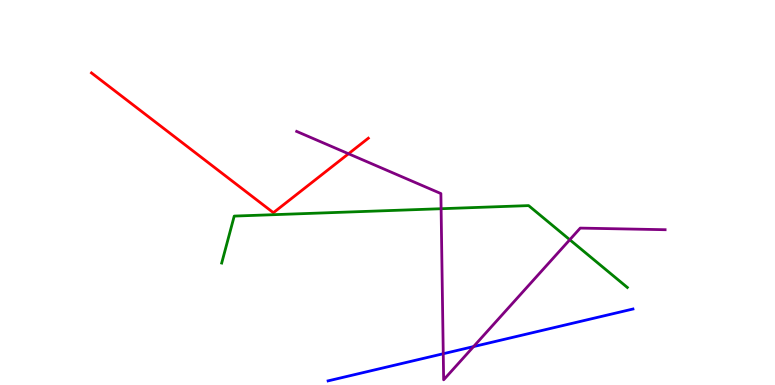[{'lines': ['blue', 'red'], 'intersections': []}, {'lines': ['green', 'red'], 'intersections': []}, {'lines': ['purple', 'red'], 'intersections': [{'x': 4.5, 'y': 6.01}]}, {'lines': ['blue', 'green'], 'intersections': []}, {'lines': ['blue', 'purple'], 'intersections': [{'x': 5.72, 'y': 0.812}, {'x': 6.11, 'y': 0.998}]}, {'lines': ['green', 'purple'], 'intersections': [{'x': 5.69, 'y': 4.58}, {'x': 7.35, 'y': 3.77}]}]